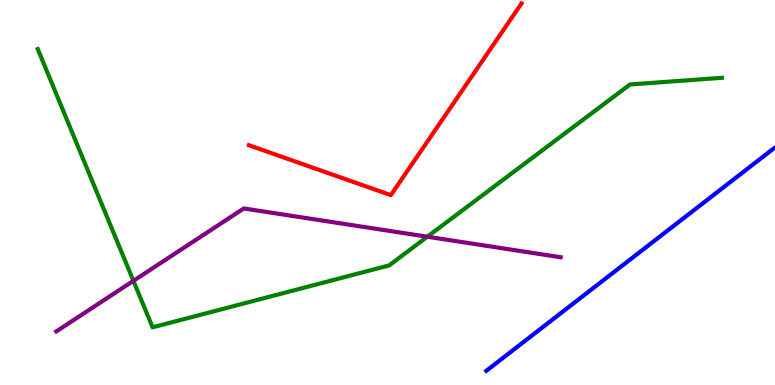[{'lines': ['blue', 'red'], 'intersections': []}, {'lines': ['green', 'red'], 'intersections': []}, {'lines': ['purple', 'red'], 'intersections': []}, {'lines': ['blue', 'green'], 'intersections': []}, {'lines': ['blue', 'purple'], 'intersections': []}, {'lines': ['green', 'purple'], 'intersections': [{'x': 1.72, 'y': 2.71}, {'x': 5.51, 'y': 3.85}]}]